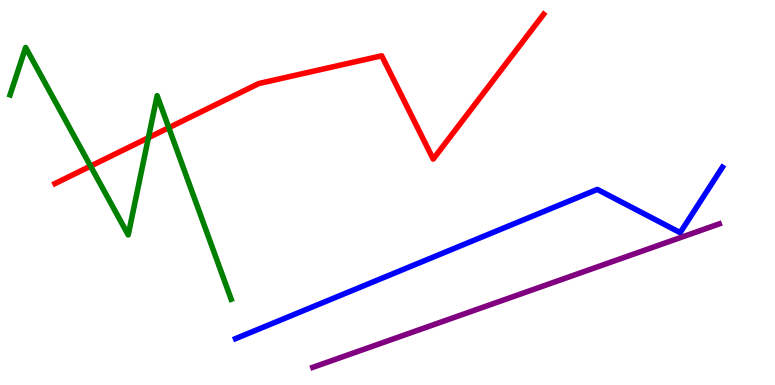[{'lines': ['blue', 'red'], 'intersections': []}, {'lines': ['green', 'red'], 'intersections': [{'x': 1.17, 'y': 5.69}, {'x': 1.92, 'y': 6.42}, {'x': 2.18, 'y': 6.68}]}, {'lines': ['purple', 'red'], 'intersections': []}, {'lines': ['blue', 'green'], 'intersections': []}, {'lines': ['blue', 'purple'], 'intersections': []}, {'lines': ['green', 'purple'], 'intersections': []}]